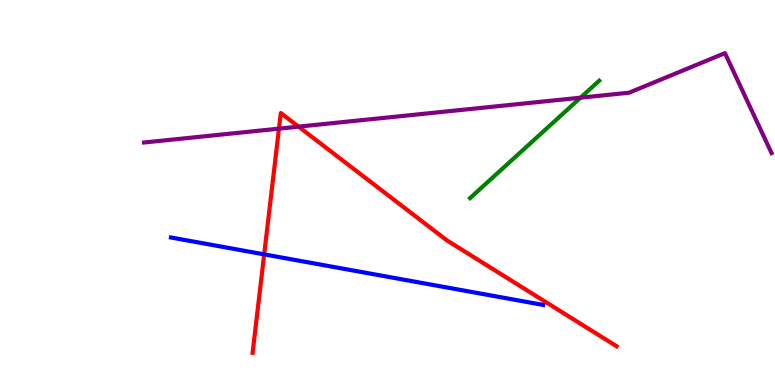[{'lines': ['blue', 'red'], 'intersections': [{'x': 3.41, 'y': 3.39}]}, {'lines': ['green', 'red'], 'intersections': []}, {'lines': ['purple', 'red'], 'intersections': [{'x': 3.6, 'y': 6.66}, {'x': 3.85, 'y': 6.71}]}, {'lines': ['blue', 'green'], 'intersections': []}, {'lines': ['blue', 'purple'], 'intersections': []}, {'lines': ['green', 'purple'], 'intersections': [{'x': 7.49, 'y': 7.46}]}]